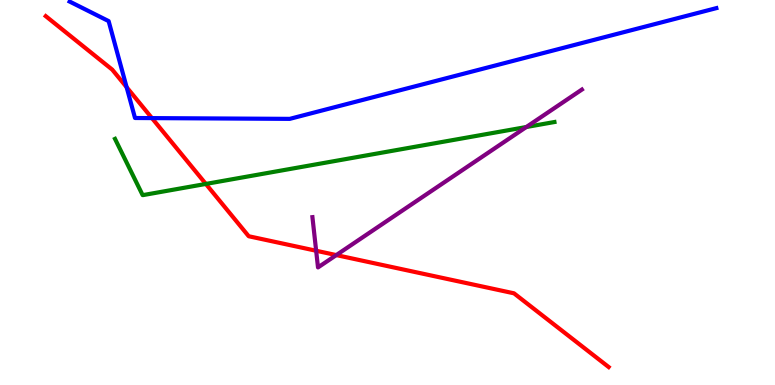[{'lines': ['blue', 'red'], 'intersections': [{'x': 1.63, 'y': 7.74}, {'x': 1.96, 'y': 6.93}]}, {'lines': ['green', 'red'], 'intersections': [{'x': 2.66, 'y': 5.22}]}, {'lines': ['purple', 'red'], 'intersections': [{'x': 4.08, 'y': 3.49}, {'x': 4.34, 'y': 3.37}]}, {'lines': ['blue', 'green'], 'intersections': []}, {'lines': ['blue', 'purple'], 'intersections': []}, {'lines': ['green', 'purple'], 'intersections': [{'x': 6.79, 'y': 6.7}]}]